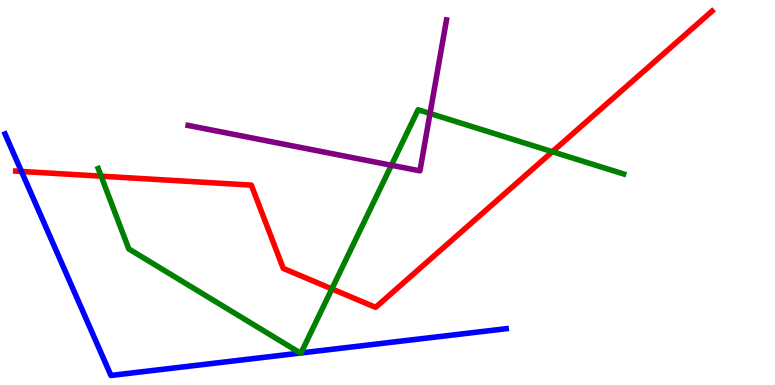[{'lines': ['blue', 'red'], 'intersections': [{'x': 0.277, 'y': 5.55}]}, {'lines': ['green', 'red'], 'intersections': [{'x': 1.3, 'y': 5.42}, {'x': 4.28, 'y': 2.5}, {'x': 7.13, 'y': 6.06}]}, {'lines': ['purple', 'red'], 'intersections': []}, {'lines': ['blue', 'green'], 'intersections': [{'x': 3.88, 'y': 0.83}, {'x': 3.88, 'y': 0.832}]}, {'lines': ['blue', 'purple'], 'intersections': []}, {'lines': ['green', 'purple'], 'intersections': [{'x': 5.05, 'y': 5.71}, {'x': 5.55, 'y': 7.05}]}]